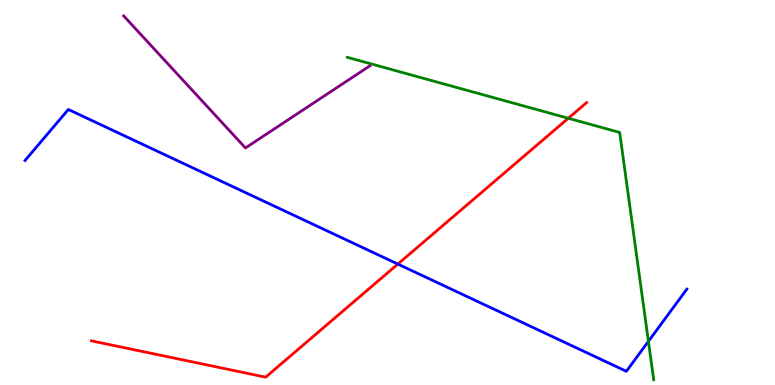[{'lines': ['blue', 'red'], 'intersections': [{'x': 5.13, 'y': 3.14}]}, {'lines': ['green', 'red'], 'intersections': [{'x': 7.33, 'y': 6.93}]}, {'lines': ['purple', 'red'], 'intersections': []}, {'lines': ['blue', 'green'], 'intersections': [{'x': 8.37, 'y': 1.13}]}, {'lines': ['blue', 'purple'], 'intersections': []}, {'lines': ['green', 'purple'], 'intersections': []}]